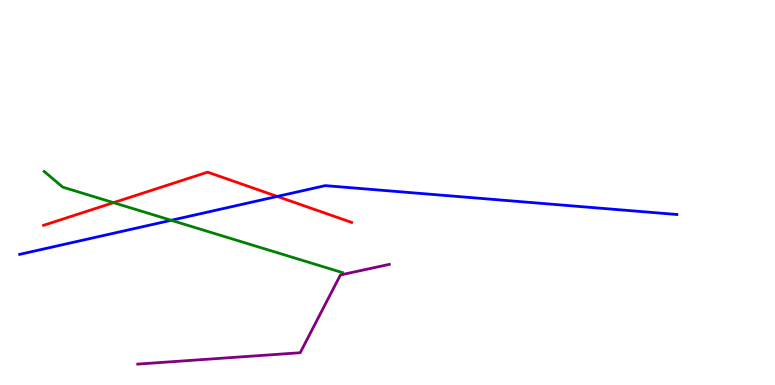[{'lines': ['blue', 'red'], 'intersections': [{'x': 3.58, 'y': 4.9}]}, {'lines': ['green', 'red'], 'intersections': [{'x': 1.46, 'y': 4.74}]}, {'lines': ['purple', 'red'], 'intersections': []}, {'lines': ['blue', 'green'], 'intersections': [{'x': 2.21, 'y': 4.28}]}, {'lines': ['blue', 'purple'], 'intersections': []}, {'lines': ['green', 'purple'], 'intersections': []}]